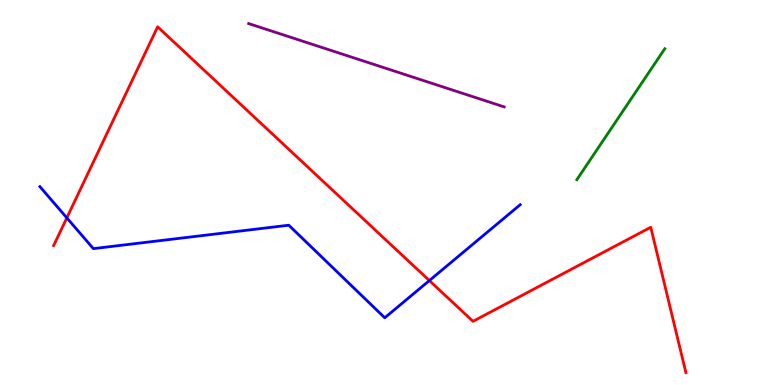[{'lines': ['blue', 'red'], 'intersections': [{'x': 0.862, 'y': 4.34}, {'x': 5.54, 'y': 2.71}]}, {'lines': ['green', 'red'], 'intersections': []}, {'lines': ['purple', 'red'], 'intersections': []}, {'lines': ['blue', 'green'], 'intersections': []}, {'lines': ['blue', 'purple'], 'intersections': []}, {'lines': ['green', 'purple'], 'intersections': []}]